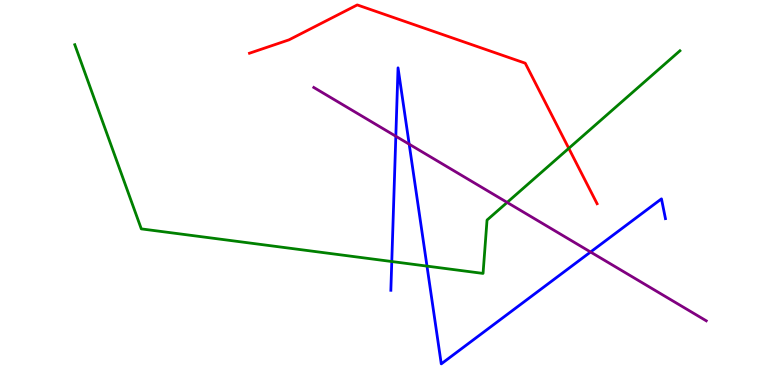[{'lines': ['blue', 'red'], 'intersections': []}, {'lines': ['green', 'red'], 'intersections': [{'x': 7.34, 'y': 6.15}]}, {'lines': ['purple', 'red'], 'intersections': []}, {'lines': ['blue', 'green'], 'intersections': [{'x': 5.06, 'y': 3.21}, {'x': 5.51, 'y': 3.09}]}, {'lines': ['blue', 'purple'], 'intersections': [{'x': 5.11, 'y': 6.46}, {'x': 5.28, 'y': 6.26}, {'x': 7.62, 'y': 3.45}]}, {'lines': ['green', 'purple'], 'intersections': [{'x': 6.54, 'y': 4.74}]}]